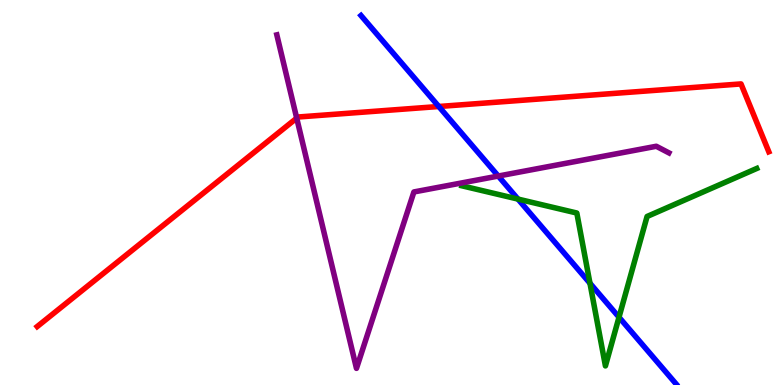[{'lines': ['blue', 'red'], 'intersections': [{'x': 5.66, 'y': 7.23}]}, {'lines': ['green', 'red'], 'intersections': []}, {'lines': ['purple', 'red'], 'intersections': [{'x': 3.83, 'y': 6.93}]}, {'lines': ['blue', 'green'], 'intersections': [{'x': 6.68, 'y': 4.83}, {'x': 7.61, 'y': 2.64}, {'x': 7.99, 'y': 1.76}]}, {'lines': ['blue', 'purple'], 'intersections': [{'x': 6.43, 'y': 5.43}]}, {'lines': ['green', 'purple'], 'intersections': []}]